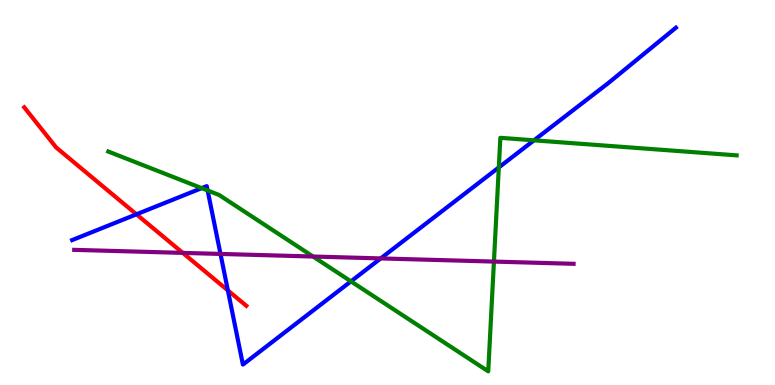[{'lines': ['blue', 'red'], 'intersections': [{'x': 1.76, 'y': 4.43}, {'x': 2.94, 'y': 2.46}]}, {'lines': ['green', 'red'], 'intersections': []}, {'lines': ['purple', 'red'], 'intersections': [{'x': 2.36, 'y': 3.43}]}, {'lines': ['blue', 'green'], 'intersections': [{'x': 2.6, 'y': 5.11}, {'x': 2.68, 'y': 5.05}, {'x': 4.53, 'y': 2.69}, {'x': 6.44, 'y': 5.65}, {'x': 6.89, 'y': 6.36}]}, {'lines': ['blue', 'purple'], 'intersections': [{'x': 2.85, 'y': 3.4}, {'x': 4.91, 'y': 3.29}]}, {'lines': ['green', 'purple'], 'intersections': [{'x': 4.04, 'y': 3.34}, {'x': 6.37, 'y': 3.21}]}]